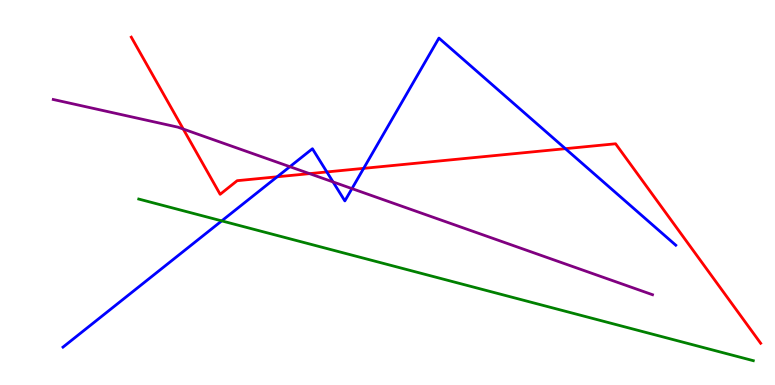[{'lines': ['blue', 'red'], 'intersections': [{'x': 3.58, 'y': 5.41}, {'x': 4.22, 'y': 5.53}, {'x': 4.69, 'y': 5.63}, {'x': 7.3, 'y': 6.14}]}, {'lines': ['green', 'red'], 'intersections': []}, {'lines': ['purple', 'red'], 'intersections': [{'x': 2.36, 'y': 6.65}, {'x': 3.99, 'y': 5.49}]}, {'lines': ['blue', 'green'], 'intersections': [{'x': 2.86, 'y': 4.26}]}, {'lines': ['blue', 'purple'], 'intersections': [{'x': 3.74, 'y': 5.67}, {'x': 4.3, 'y': 5.27}, {'x': 4.54, 'y': 5.1}]}, {'lines': ['green', 'purple'], 'intersections': []}]